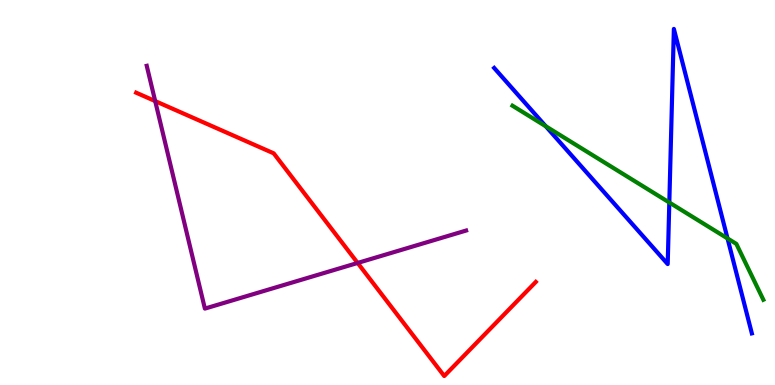[{'lines': ['blue', 'red'], 'intersections': []}, {'lines': ['green', 'red'], 'intersections': []}, {'lines': ['purple', 'red'], 'intersections': [{'x': 2.0, 'y': 7.37}, {'x': 4.61, 'y': 3.17}]}, {'lines': ['blue', 'green'], 'intersections': [{'x': 7.04, 'y': 6.72}, {'x': 8.64, 'y': 4.74}, {'x': 9.39, 'y': 3.81}]}, {'lines': ['blue', 'purple'], 'intersections': []}, {'lines': ['green', 'purple'], 'intersections': []}]